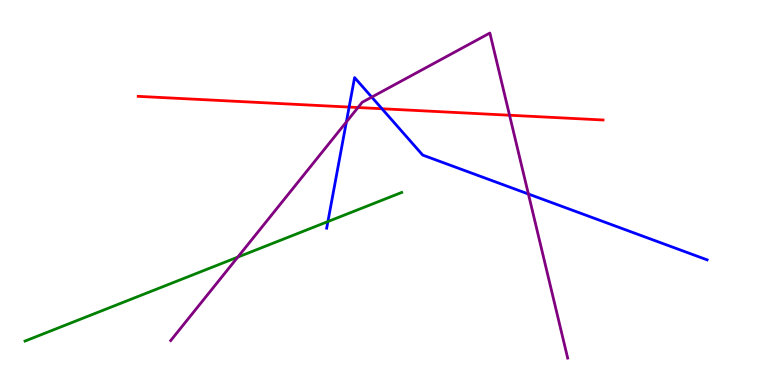[{'lines': ['blue', 'red'], 'intersections': [{'x': 4.5, 'y': 7.22}, {'x': 4.93, 'y': 7.18}]}, {'lines': ['green', 'red'], 'intersections': []}, {'lines': ['purple', 'red'], 'intersections': [{'x': 4.62, 'y': 7.21}, {'x': 6.57, 'y': 7.01}]}, {'lines': ['blue', 'green'], 'intersections': [{'x': 4.23, 'y': 4.25}]}, {'lines': ['blue', 'purple'], 'intersections': [{'x': 4.47, 'y': 6.83}, {'x': 4.8, 'y': 7.48}, {'x': 6.82, 'y': 4.96}]}, {'lines': ['green', 'purple'], 'intersections': [{'x': 3.07, 'y': 3.32}]}]